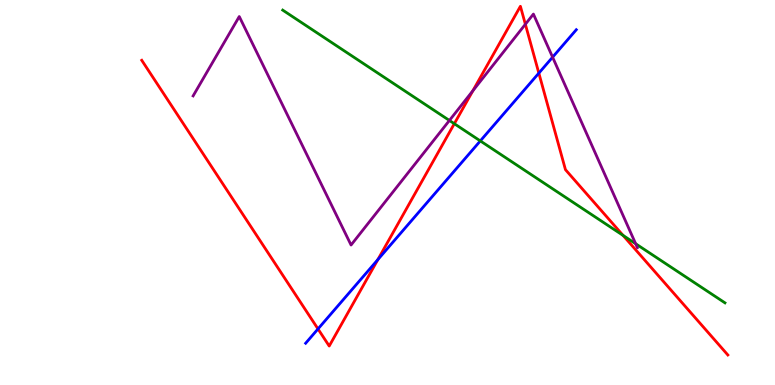[{'lines': ['blue', 'red'], 'intersections': [{'x': 4.1, 'y': 1.46}, {'x': 4.88, 'y': 3.26}, {'x': 6.95, 'y': 8.1}]}, {'lines': ['green', 'red'], 'intersections': [{'x': 5.86, 'y': 6.79}, {'x': 8.04, 'y': 3.89}]}, {'lines': ['purple', 'red'], 'intersections': [{'x': 6.1, 'y': 7.64}, {'x': 6.78, 'y': 9.37}]}, {'lines': ['blue', 'green'], 'intersections': [{'x': 6.2, 'y': 6.34}]}, {'lines': ['blue', 'purple'], 'intersections': [{'x': 7.13, 'y': 8.51}]}, {'lines': ['green', 'purple'], 'intersections': [{'x': 5.8, 'y': 6.87}, {'x': 8.2, 'y': 3.67}]}]